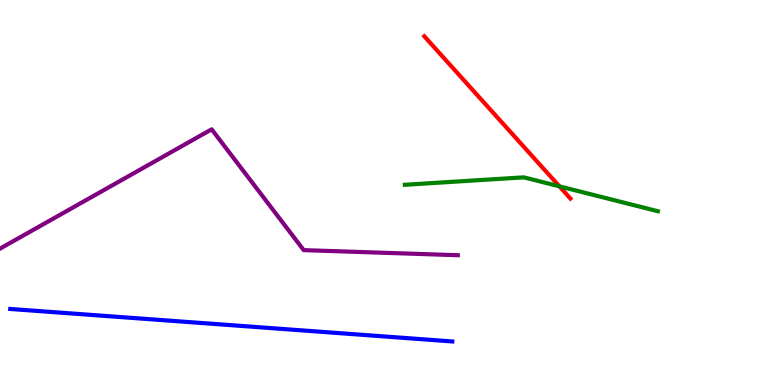[{'lines': ['blue', 'red'], 'intersections': []}, {'lines': ['green', 'red'], 'intersections': [{'x': 7.22, 'y': 5.16}]}, {'lines': ['purple', 'red'], 'intersections': []}, {'lines': ['blue', 'green'], 'intersections': []}, {'lines': ['blue', 'purple'], 'intersections': []}, {'lines': ['green', 'purple'], 'intersections': []}]